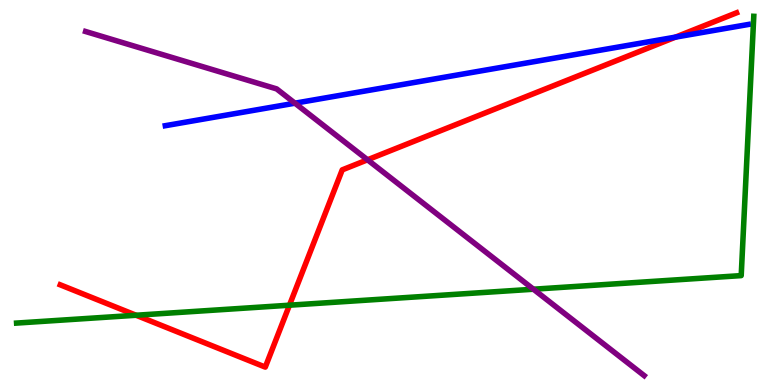[{'lines': ['blue', 'red'], 'intersections': [{'x': 8.72, 'y': 9.04}]}, {'lines': ['green', 'red'], 'intersections': [{'x': 1.76, 'y': 1.81}, {'x': 3.73, 'y': 2.07}]}, {'lines': ['purple', 'red'], 'intersections': [{'x': 4.74, 'y': 5.85}]}, {'lines': ['blue', 'green'], 'intersections': []}, {'lines': ['blue', 'purple'], 'intersections': [{'x': 3.81, 'y': 7.32}]}, {'lines': ['green', 'purple'], 'intersections': [{'x': 6.88, 'y': 2.49}]}]